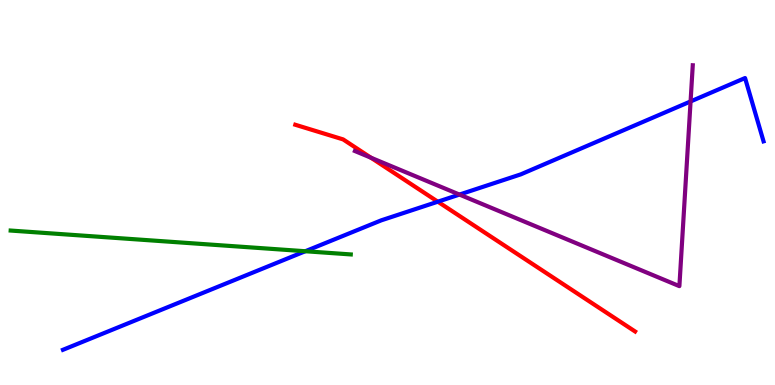[{'lines': ['blue', 'red'], 'intersections': [{'x': 5.65, 'y': 4.76}]}, {'lines': ['green', 'red'], 'intersections': []}, {'lines': ['purple', 'red'], 'intersections': [{'x': 4.79, 'y': 5.9}]}, {'lines': ['blue', 'green'], 'intersections': [{'x': 3.94, 'y': 3.47}]}, {'lines': ['blue', 'purple'], 'intersections': [{'x': 5.93, 'y': 4.95}, {'x': 8.91, 'y': 7.37}]}, {'lines': ['green', 'purple'], 'intersections': []}]